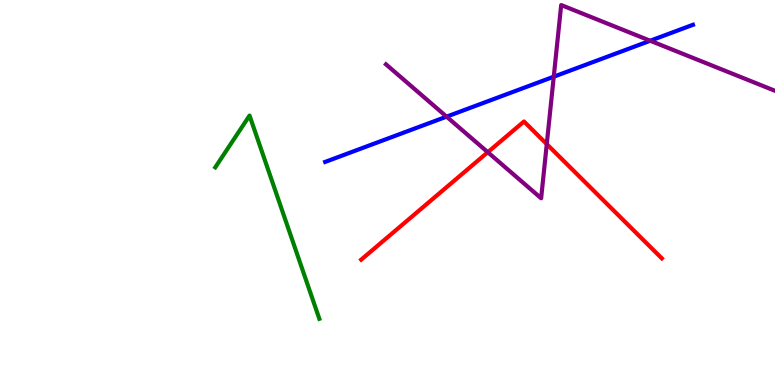[{'lines': ['blue', 'red'], 'intersections': []}, {'lines': ['green', 'red'], 'intersections': []}, {'lines': ['purple', 'red'], 'intersections': [{'x': 6.29, 'y': 6.05}, {'x': 7.05, 'y': 6.26}]}, {'lines': ['blue', 'green'], 'intersections': []}, {'lines': ['blue', 'purple'], 'intersections': [{'x': 5.76, 'y': 6.97}, {'x': 7.15, 'y': 8.01}, {'x': 8.39, 'y': 8.94}]}, {'lines': ['green', 'purple'], 'intersections': []}]